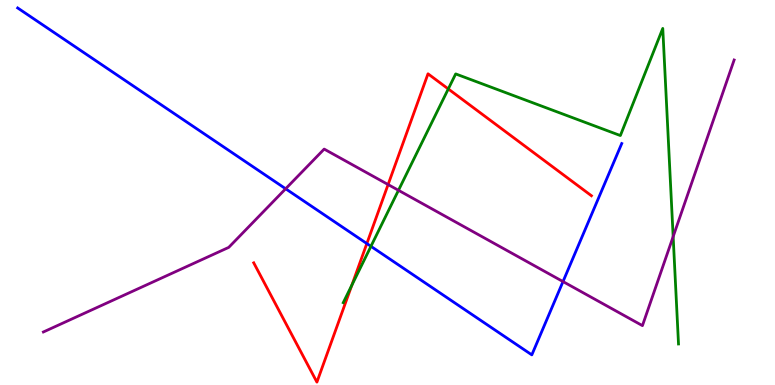[{'lines': ['blue', 'red'], 'intersections': [{'x': 4.73, 'y': 3.67}]}, {'lines': ['green', 'red'], 'intersections': [{'x': 4.54, 'y': 2.59}, {'x': 5.78, 'y': 7.69}]}, {'lines': ['purple', 'red'], 'intersections': [{'x': 5.01, 'y': 5.21}]}, {'lines': ['blue', 'green'], 'intersections': [{'x': 4.79, 'y': 3.6}]}, {'lines': ['blue', 'purple'], 'intersections': [{'x': 3.69, 'y': 5.1}, {'x': 7.26, 'y': 2.69}]}, {'lines': ['green', 'purple'], 'intersections': [{'x': 5.14, 'y': 5.06}, {'x': 8.69, 'y': 3.85}]}]